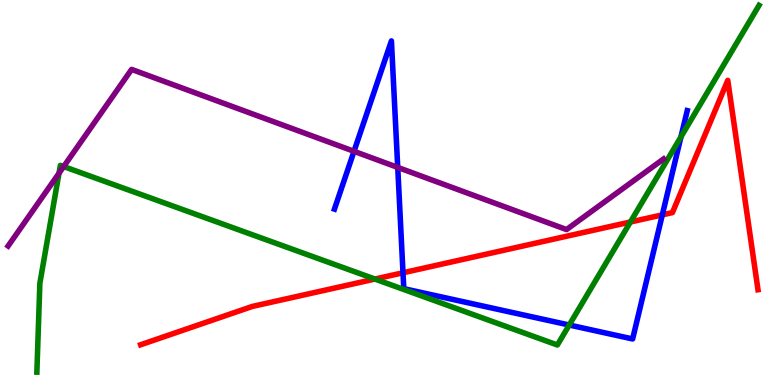[{'lines': ['blue', 'red'], 'intersections': [{'x': 5.2, 'y': 2.91}, {'x': 8.55, 'y': 4.42}]}, {'lines': ['green', 'red'], 'intersections': [{'x': 4.84, 'y': 2.75}, {'x': 8.13, 'y': 4.23}]}, {'lines': ['purple', 'red'], 'intersections': []}, {'lines': ['blue', 'green'], 'intersections': [{'x': 7.34, 'y': 1.56}, {'x': 8.79, 'y': 6.45}]}, {'lines': ['blue', 'purple'], 'intersections': [{'x': 4.57, 'y': 6.07}, {'x': 5.13, 'y': 5.65}]}, {'lines': ['green', 'purple'], 'intersections': [{'x': 0.761, 'y': 5.5}, {'x': 0.822, 'y': 5.67}]}]